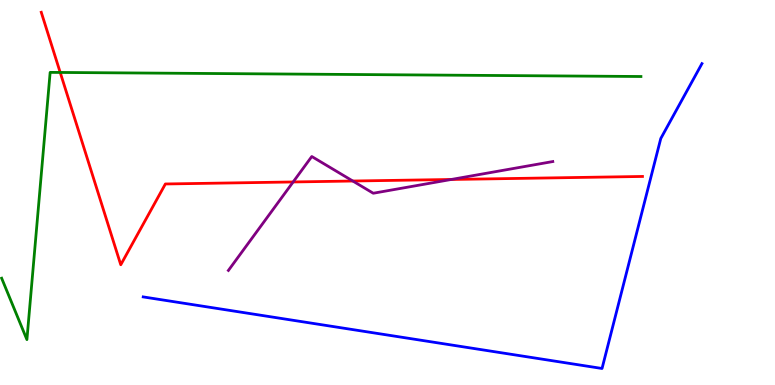[{'lines': ['blue', 'red'], 'intersections': []}, {'lines': ['green', 'red'], 'intersections': [{'x': 0.777, 'y': 8.12}]}, {'lines': ['purple', 'red'], 'intersections': [{'x': 3.78, 'y': 5.27}, {'x': 4.55, 'y': 5.3}, {'x': 5.82, 'y': 5.34}]}, {'lines': ['blue', 'green'], 'intersections': []}, {'lines': ['blue', 'purple'], 'intersections': []}, {'lines': ['green', 'purple'], 'intersections': []}]